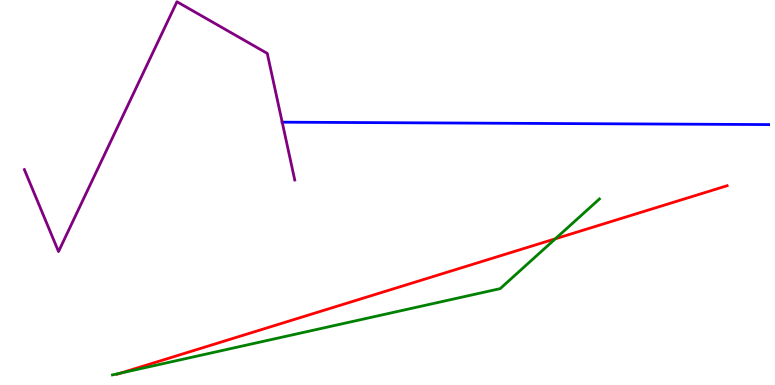[{'lines': ['blue', 'red'], 'intersections': []}, {'lines': ['green', 'red'], 'intersections': [{'x': 1.56, 'y': 0.311}, {'x': 7.17, 'y': 3.8}]}, {'lines': ['purple', 'red'], 'intersections': []}, {'lines': ['blue', 'green'], 'intersections': []}, {'lines': ['blue', 'purple'], 'intersections': [{'x': 3.64, 'y': 6.83}]}, {'lines': ['green', 'purple'], 'intersections': []}]